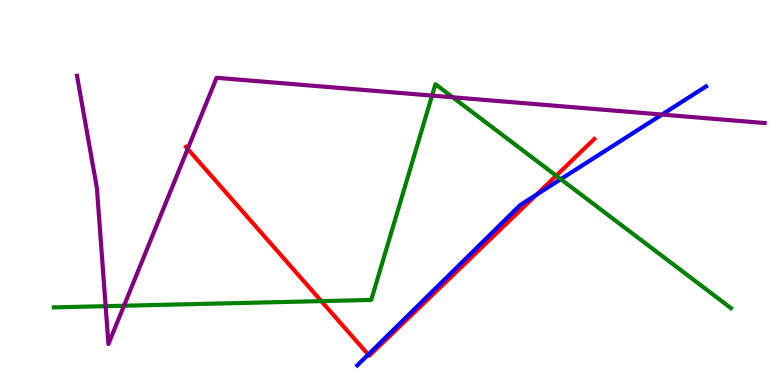[{'lines': ['blue', 'red'], 'intersections': [{'x': 4.75, 'y': 0.789}, {'x': 6.92, 'y': 4.94}]}, {'lines': ['green', 'red'], 'intersections': [{'x': 4.15, 'y': 2.18}, {'x': 7.18, 'y': 5.44}]}, {'lines': ['purple', 'red'], 'intersections': [{'x': 2.42, 'y': 6.13}]}, {'lines': ['blue', 'green'], 'intersections': [{'x': 7.24, 'y': 5.35}]}, {'lines': ['blue', 'purple'], 'intersections': [{'x': 8.54, 'y': 7.02}]}, {'lines': ['green', 'purple'], 'intersections': [{'x': 1.36, 'y': 2.05}, {'x': 1.6, 'y': 2.06}, {'x': 5.57, 'y': 7.52}, {'x': 5.84, 'y': 7.47}]}]